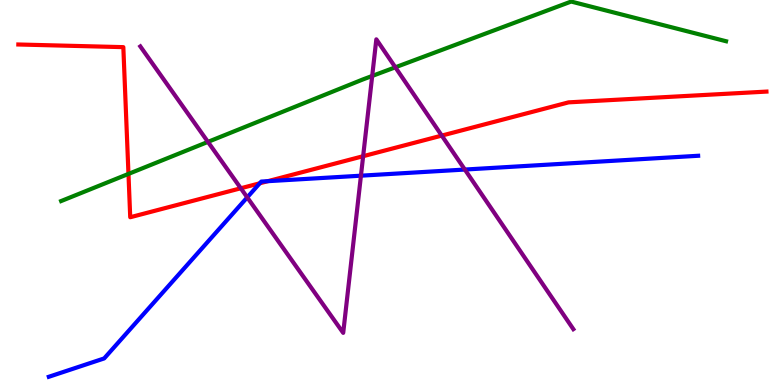[{'lines': ['blue', 'red'], 'intersections': [{'x': 3.35, 'y': 5.24}, {'x': 3.46, 'y': 5.29}]}, {'lines': ['green', 'red'], 'intersections': [{'x': 1.66, 'y': 5.48}]}, {'lines': ['purple', 'red'], 'intersections': [{'x': 3.11, 'y': 5.11}, {'x': 4.69, 'y': 5.94}, {'x': 5.7, 'y': 6.48}]}, {'lines': ['blue', 'green'], 'intersections': []}, {'lines': ['blue', 'purple'], 'intersections': [{'x': 3.19, 'y': 4.87}, {'x': 4.66, 'y': 5.44}, {'x': 6.0, 'y': 5.6}]}, {'lines': ['green', 'purple'], 'intersections': [{'x': 2.68, 'y': 6.31}, {'x': 4.8, 'y': 8.03}, {'x': 5.1, 'y': 8.25}]}]